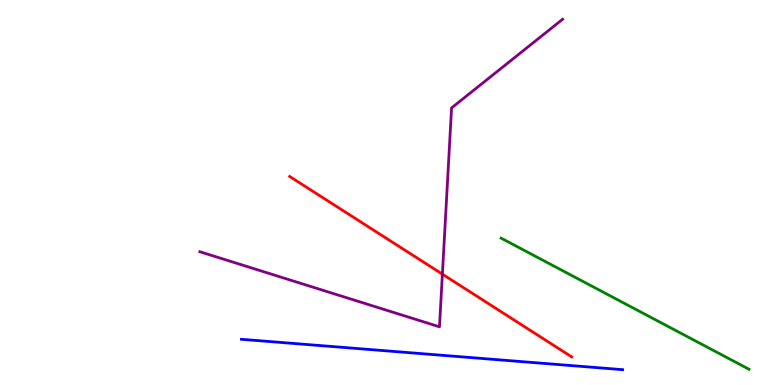[{'lines': ['blue', 'red'], 'intersections': []}, {'lines': ['green', 'red'], 'intersections': []}, {'lines': ['purple', 'red'], 'intersections': [{'x': 5.71, 'y': 2.88}]}, {'lines': ['blue', 'green'], 'intersections': []}, {'lines': ['blue', 'purple'], 'intersections': []}, {'lines': ['green', 'purple'], 'intersections': []}]